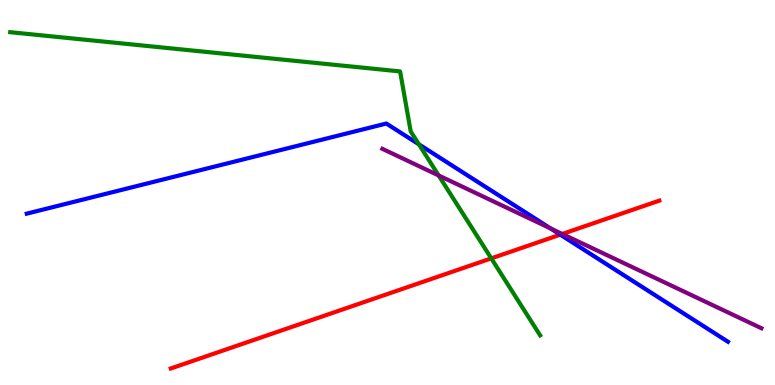[{'lines': ['blue', 'red'], 'intersections': [{'x': 7.23, 'y': 3.91}]}, {'lines': ['green', 'red'], 'intersections': [{'x': 6.34, 'y': 3.29}]}, {'lines': ['purple', 'red'], 'intersections': [{'x': 7.26, 'y': 3.92}]}, {'lines': ['blue', 'green'], 'intersections': [{'x': 5.4, 'y': 6.25}]}, {'lines': ['blue', 'purple'], 'intersections': [{'x': 7.1, 'y': 4.07}]}, {'lines': ['green', 'purple'], 'intersections': [{'x': 5.66, 'y': 5.44}]}]